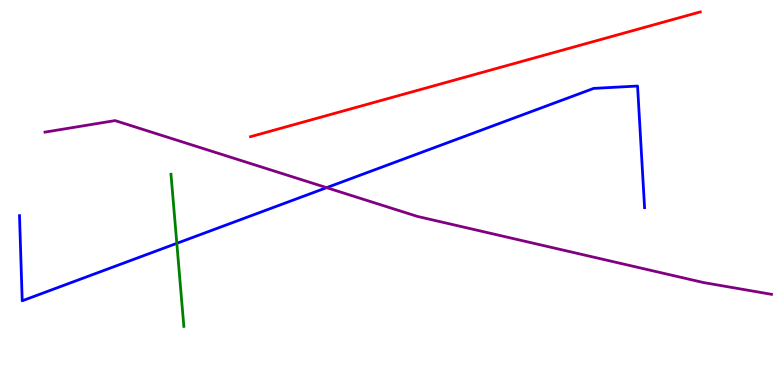[{'lines': ['blue', 'red'], 'intersections': []}, {'lines': ['green', 'red'], 'intersections': []}, {'lines': ['purple', 'red'], 'intersections': []}, {'lines': ['blue', 'green'], 'intersections': [{'x': 2.28, 'y': 3.68}]}, {'lines': ['blue', 'purple'], 'intersections': [{'x': 4.21, 'y': 5.13}]}, {'lines': ['green', 'purple'], 'intersections': []}]